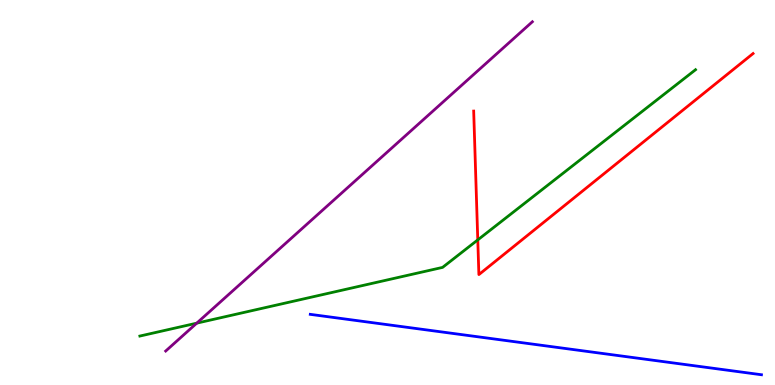[{'lines': ['blue', 'red'], 'intersections': []}, {'lines': ['green', 'red'], 'intersections': [{'x': 6.16, 'y': 3.77}]}, {'lines': ['purple', 'red'], 'intersections': []}, {'lines': ['blue', 'green'], 'intersections': []}, {'lines': ['blue', 'purple'], 'intersections': []}, {'lines': ['green', 'purple'], 'intersections': [{'x': 2.54, 'y': 1.61}]}]